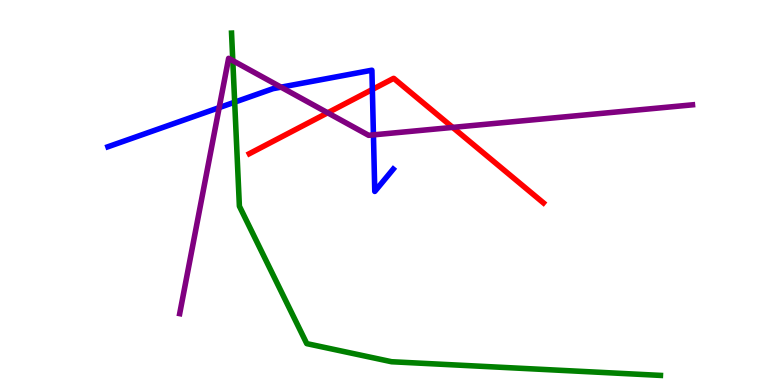[{'lines': ['blue', 'red'], 'intersections': [{'x': 4.8, 'y': 7.68}]}, {'lines': ['green', 'red'], 'intersections': []}, {'lines': ['purple', 'red'], 'intersections': [{'x': 4.23, 'y': 7.07}, {'x': 5.84, 'y': 6.69}]}, {'lines': ['blue', 'green'], 'intersections': [{'x': 3.03, 'y': 7.35}]}, {'lines': ['blue', 'purple'], 'intersections': [{'x': 2.83, 'y': 7.2}, {'x': 3.63, 'y': 7.74}, {'x': 4.82, 'y': 6.5}]}, {'lines': ['green', 'purple'], 'intersections': [{'x': 3.0, 'y': 8.42}]}]